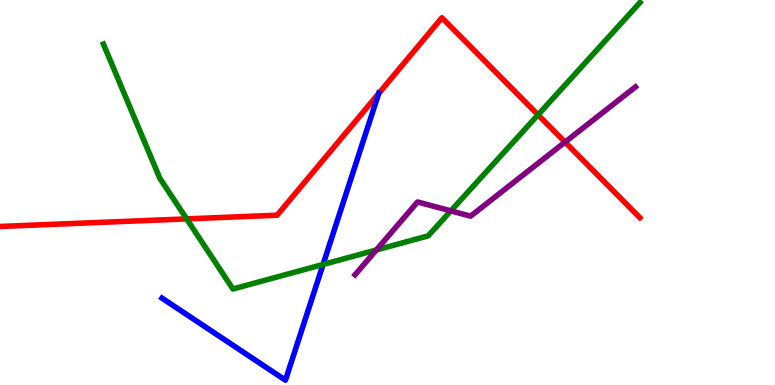[{'lines': ['blue', 'red'], 'intersections': [{'x': 4.89, 'y': 7.57}]}, {'lines': ['green', 'red'], 'intersections': [{'x': 2.41, 'y': 4.31}, {'x': 6.94, 'y': 7.02}]}, {'lines': ['purple', 'red'], 'intersections': [{'x': 7.29, 'y': 6.31}]}, {'lines': ['blue', 'green'], 'intersections': [{'x': 4.17, 'y': 3.13}]}, {'lines': ['blue', 'purple'], 'intersections': []}, {'lines': ['green', 'purple'], 'intersections': [{'x': 4.86, 'y': 3.51}, {'x': 5.82, 'y': 4.52}]}]